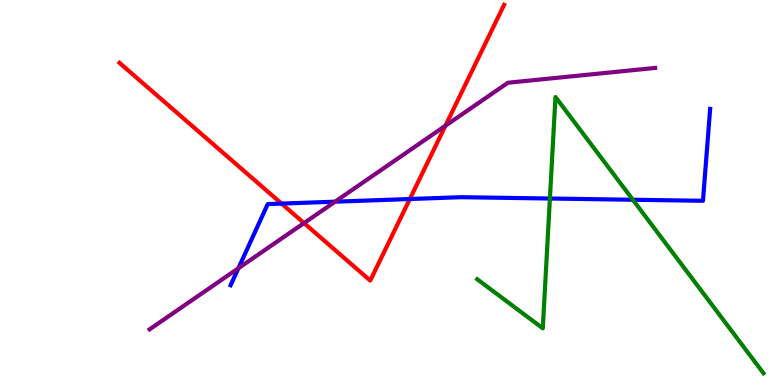[{'lines': ['blue', 'red'], 'intersections': [{'x': 3.63, 'y': 4.71}, {'x': 5.29, 'y': 4.83}]}, {'lines': ['green', 'red'], 'intersections': []}, {'lines': ['purple', 'red'], 'intersections': [{'x': 3.92, 'y': 4.21}, {'x': 5.75, 'y': 6.73}]}, {'lines': ['blue', 'green'], 'intersections': [{'x': 7.1, 'y': 4.84}, {'x': 8.17, 'y': 4.81}]}, {'lines': ['blue', 'purple'], 'intersections': [{'x': 3.08, 'y': 3.03}, {'x': 4.32, 'y': 4.76}]}, {'lines': ['green', 'purple'], 'intersections': []}]